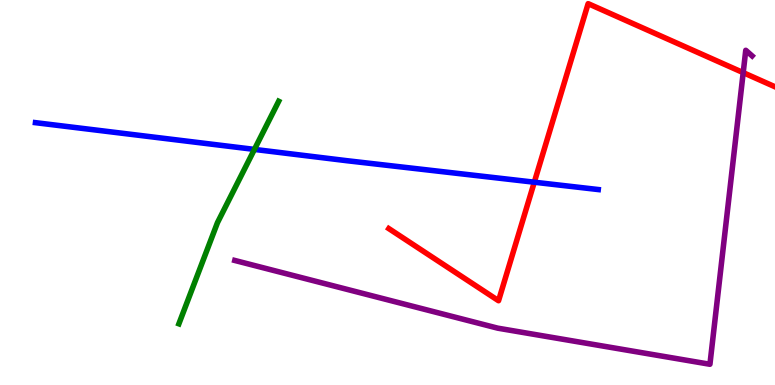[{'lines': ['blue', 'red'], 'intersections': [{'x': 6.89, 'y': 5.27}]}, {'lines': ['green', 'red'], 'intersections': []}, {'lines': ['purple', 'red'], 'intersections': [{'x': 9.59, 'y': 8.11}]}, {'lines': ['blue', 'green'], 'intersections': [{'x': 3.28, 'y': 6.12}]}, {'lines': ['blue', 'purple'], 'intersections': []}, {'lines': ['green', 'purple'], 'intersections': []}]